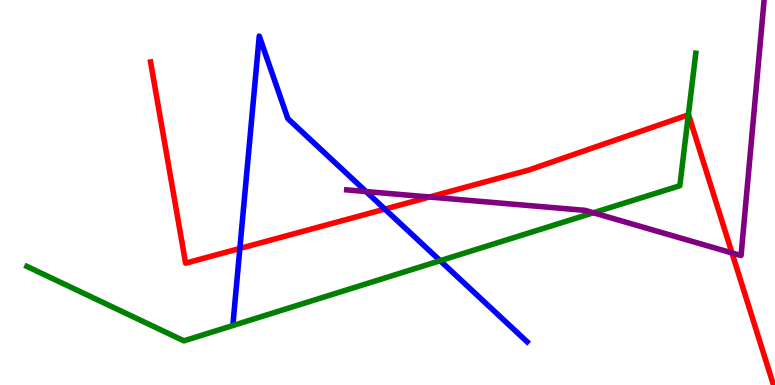[{'lines': ['blue', 'red'], 'intersections': [{'x': 3.09, 'y': 3.55}, {'x': 4.97, 'y': 4.57}]}, {'lines': ['green', 'red'], 'intersections': [{'x': 8.88, 'y': 7.02}]}, {'lines': ['purple', 'red'], 'intersections': [{'x': 5.54, 'y': 4.88}, {'x': 9.44, 'y': 3.43}]}, {'lines': ['blue', 'green'], 'intersections': [{'x': 5.68, 'y': 3.23}]}, {'lines': ['blue', 'purple'], 'intersections': [{'x': 4.72, 'y': 5.02}]}, {'lines': ['green', 'purple'], 'intersections': [{'x': 7.66, 'y': 4.47}]}]